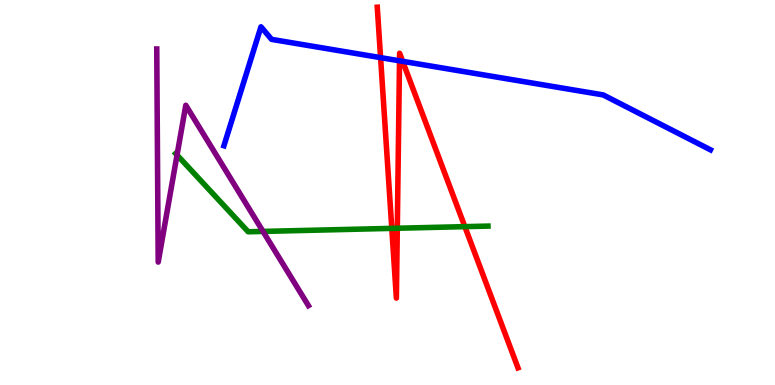[{'lines': ['blue', 'red'], 'intersections': [{'x': 4.91, 'y': 8.5}, {'x': 5.16, 'y': 8.42}, {'x': 5.2, 'y': 8.41}]}, {'lines': ['green', 'red'], 'intersections': [{'x': 5.06, 'y': 4.07}, {'x': 5.13, 'y': 4.07}, {'x': 6.0, 'y': 4.11}]}, {'lines': ['purple', 'red'], 'intersections': []}, {'lines': ['blue', 'green'], 'intersections': []}, {'lines': ['blue', 'purple'], 'intersections': []}, {'lines': ['green', 'purple'], 'intersections': [{'x': 2.28, 'y': 5.97}, {'x': 3.39, 'y': 3.99}]}]